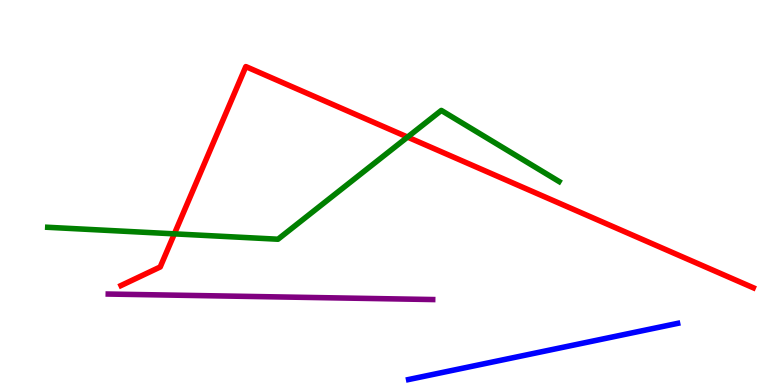[{'lines': ['blue', 'red'], 'intersections': []}, {'lines': ['green', 'red'], 'intersections': [{'x': 2.25, 'y': 3.93}, {'x': 5.26, 'y': 6.44}]}, {'lines': ['purple', 'red'], 'intersections': []}, {'lines': ['blue', 'green'], 'intersections': []}, {'lines': ['blue', 'purple'], 'intersections': []}, {'lines': ['green', 'purple'], 'intersections': []}]